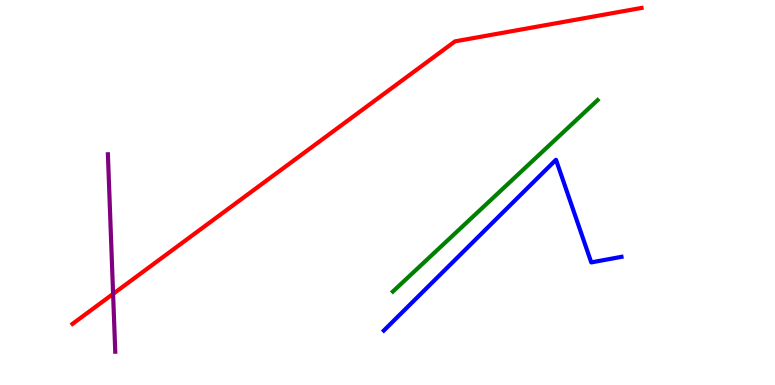[{'lines': ['blue', 'red'], 'intersections': []}, {'lines': ['green', 'red'], 'intersections': []}, {'lines': ['purple', 'red'], 'intersections': [{'x': 1.46, 'y': 2.37}]}, {'lines': ['blue', 'green'], 'intersections': []}, {'lines': ['blue', 'purple'], 'intersections': []}, {'lines': ['green', 'purple'], 'intersections': []}]